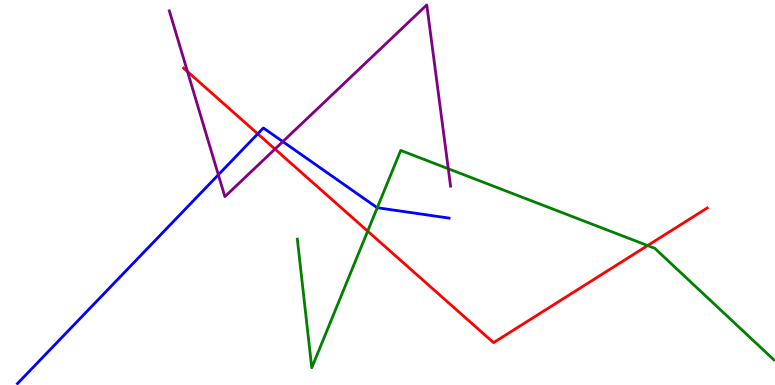[{'lines': ['blue', 'red'], 'intersections': [{'x': 3.33, 'y': 6.52}]}, {'lines': ['green', 'red'], 'intersections': [{'x': 4.74, 'y': 4.0}, {'x': 8.36, 'y': 3.62}]}, {'lines': ['purple', 'red'], 'intersections': [{'x': 2.42, 'y': 8.14}, {'x': 3.55, 'y': 6.13}]}, {'lines': ['blue', 'green'], 'intersections': [{'x': 4.87, 'y': 4.6}]}, {'lines': ['blue', 'purple'], 'intersections': [{'x': 2.82, 'y': 5.46}, {'x': 3.65, 'y': 6.32}]}, {'lines': ['green', 'purple'], 'intersections': [{'x': 5.78, 'y': 5.62}]}]